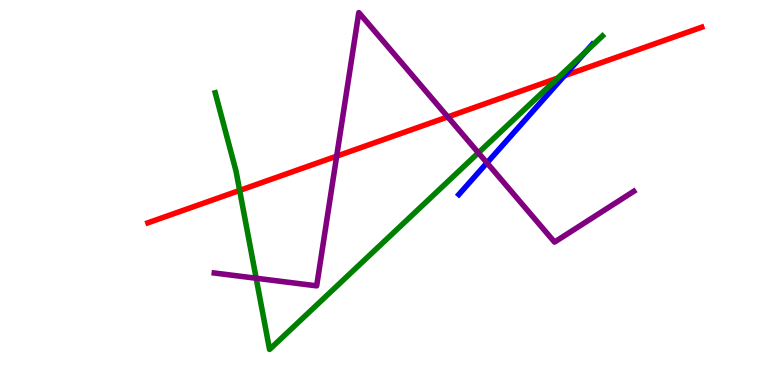[{'lines': ['blue', 'red'], 'intersections': [{'x': 7.28, 'y': 8.03}]}, {'lines': ['green', 'red'], 'intersections': [{'x': 3.09, 'y': 5.05}, {'x': 7.2, 'y': 7.97}]}, {'lines': ['purple', 'red'], 'intersections': [{'x': 4.34, 'y': 5.94}, {'x': 5.78, 'y': 6.96}]}, {'lines': ['blue', 'green'], 'intersections': [{'x': 7.56, 'y': 8.65}]}, {'lines': ['blue', 'purple'], 'intersections': [{'x': 6.28, 'y': 5.77}]}, {'lines': ['green', 'purple'], 'intersections': [{'x': 3.31, 'y': 2.77}, {'x': 6.17, 'y': 6.03}]}]